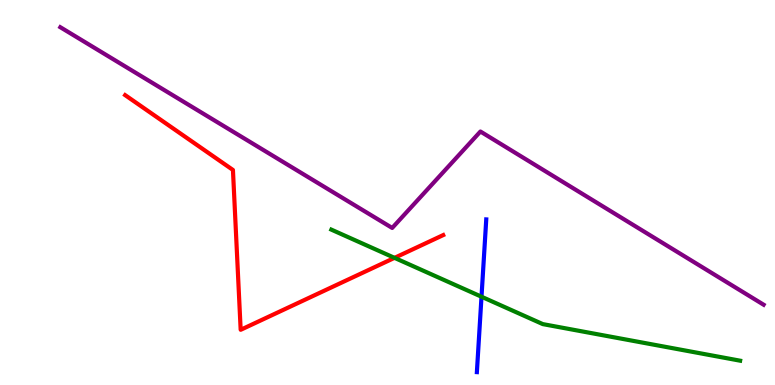[{'lines': ['blue', 'red'], 'intersections': []}, {'lines': ['green', 'red'], 'intersections': [{'x': 5.09, 'y': 3.3}]}, {'lines': ['purple', 'red'], 'intersections': []}, {'lines': ['blue', 'green'], 'intersections': [{'x': 6.21, 'y': 2.29}]}, {'lines': ['blue', 'purple'], 'intersections': []}, {'lines': ['green', 'purple'], 'intersections': []}]